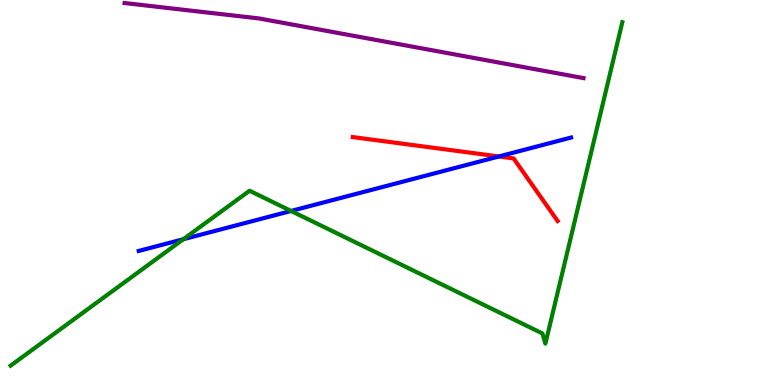[{'lines': ['blue', 'red'], 'intersections': [{'x': 6.44, 'y': 5.94}]}, {'lines': ['green', 'red'], 'intersections': []}, {'lines': ['purple', 'red'], 'intersections': []}, {'lines': ['blue', 'green'], 'intersections': [{'x': 2.37, 'y': 3.79}, {'x': 3.76, 'y': 4.52}]}, {'lines': ['blue', 'purple'], 'intersections': []}, {'lines': ['green', 'purple'], 'intersections': []}]